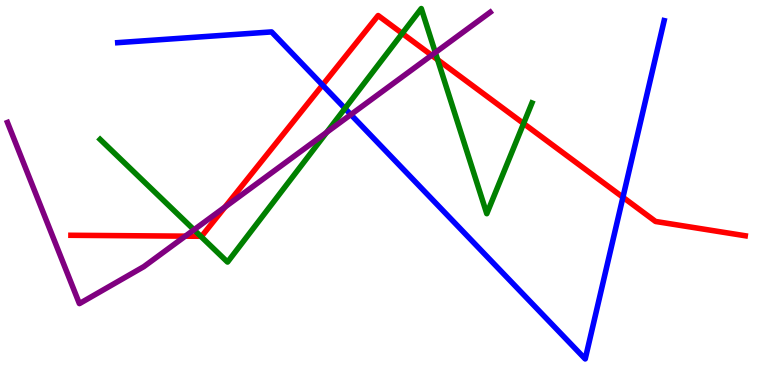[{'lines': ['blue', 'red'], 'intersections': [{'x': 4.16, 'y': 7.79}, {'x': 8.04, 'y': 4.88}]}, {'lines': ['green', 'red'], 'intersections': [{'x': 2.59, 'y': 3.86}, {'x': 5.19, 'y': 9.13}, {'x': 5.65, 'y': 8.45}, {'x': 6.76, 'y': 6.79}]}, {'lines': ['purple', 'red'], 'intersections': [{'x': 2.39, 'y': 3.87}, {'x': 2.9, 'y': 4.62}, {'x': 5.57, 'y': 8.56}]}, {'lines': ['blue', 'green'], 'intersections': [{'x': 4.45, 'y': 7.18}]}, {'lines': ['blue', 'purple'], 'intersections': [{'x': 4.53, 'y': 7.02}]}, {'lines': ['green', 'purple'], 'intersections': [{'x': 2.5, 'y': 4.03}, {'x': 4.22, 'y': 6.56}, {'x': 5.62, 'y': 8.64}]}]